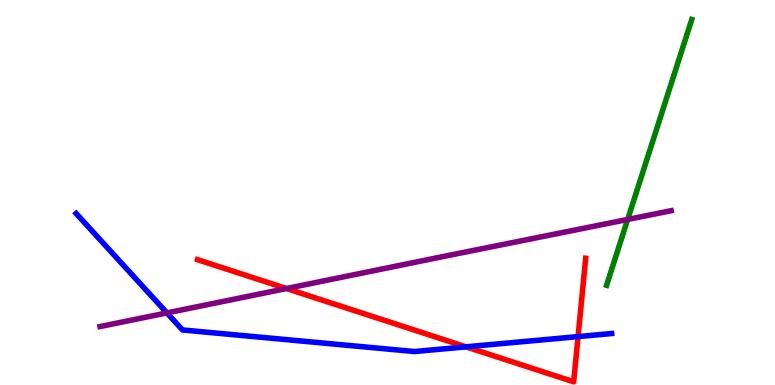[{'lines': ['blue', 'red'], 'intersections': [{'x': 6.01, 'y': 0.991}, {'x': 7.46, 'y': 1.26}]}, {'lines': ['green', 'red'], 'intersections': []}, {'lines': ['purple', 'red'], 'intersections': [{'x': 3.7, 'y': 2.51}]}, {'lines': ['blue', 'green'], 'intersections': []}, {'lines': ['blue', 'purple'], 'intersections': [{'x': 2.15, 'y': 1.87}]}, {'lines': ['green', 'purple'], 'intersections': [{'x': 8.1, 'y': 4.3}]}]